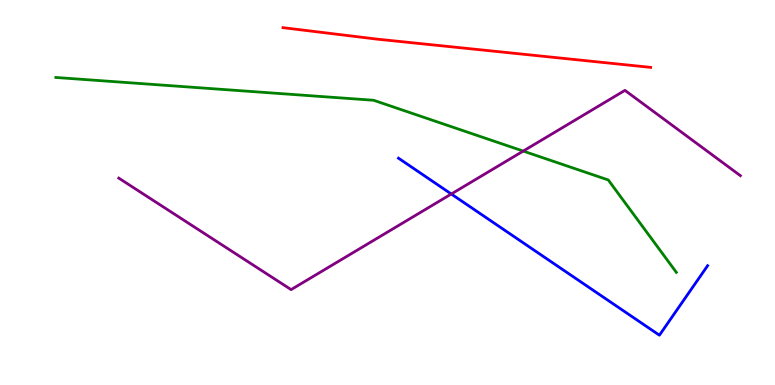[{'lines': ['blue', 'red'], 'intersections': []}, {'lines': ['green', 'red'], 'intersections': []}, {'lines': ['purple', 'red'], 'intersections': []}, {'lines': ['blue', 'green'], 'intersections': []}, {'lines': ['blue', 'purple'], 'intersections': [{'x': 5.82, 'y': 4.96}]}, {'lines': ['green', 'purple'], 'intersections': [{'x': 6.75, 'y': 6.08}]}]